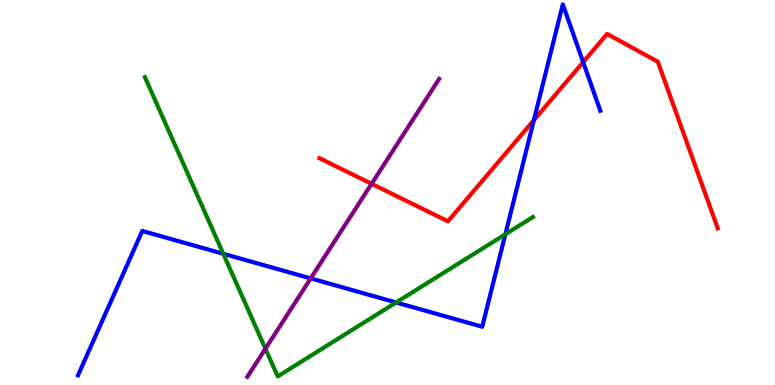[{'lines': ['blue', 'red'], 'intersections': [{'x': 6.89, 'y': 6.88}, {'x': 7.52, 'y': 8.39}]}, {'lines': ['green', 'red'], 'intersections': []}, {'lines': ['purple', 'red'], 'intersections': [{'x': 4.79, 'y': 5.23}]}, {'lines': ['blue', 'green'], 'intersections': [{'x': 2.88, 'y': 3.41}, {'x': 5.11, 'y': 2.14}, {'x': 6.52, 'y': 3.91}]}, {'lines': ['blue', 'purple'], 'intersections': [{'x': 4.01, 'y': 2.77}]}, {'lines': ['green', 'purple'], 'intersections': [{'x': 3.42, 'y': 0.942}]}]